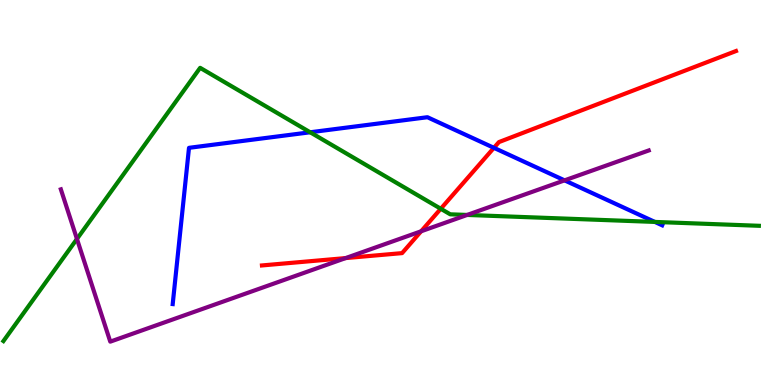[{'lines': ['blue', 'red'], 'intersections': [{'x': 6.37, 'y': 6.16}]}, {'lines': ['green', 'red'], 'intersections': [{'x': 5.69, 'y': 4.58}]}, {'lines': ['purple', 'red'], 'intersections': [{'x': 4.46, 'y': 3.3}, {'x': 5.43, 'y': 3.99}]}, {'lines': ['blue', 'green'], 'intersections': [{'x': 4.0, 'y': 6.56}, {'x': 8.45, 'y': 4.24}]}, {'lines': ['blue', 'purple'], 'intersections': [{'x': 7.28, 'y': 5.32}]}, {'lines': ['green', 'purple'], 'intersections': [{'x': 0.993, 'y': 3.79}, {'x': 6.03, 'y': 4.42}]}]